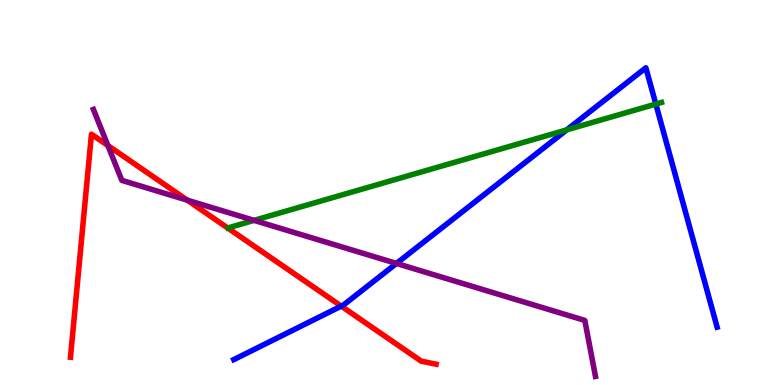[{'lines': ['blue', 'red'], 'intersections': [{'x': 4.4, 'y': 2.05}]}, {'lines': ['green', 'red'], 'intersections': []}, {'lines': ['purple', 'red'], 'intersections': [{'x': 1.39, 'y': 6.22}, {'x': 2.42, 'y': 4.8}]}, {'lines': ['blue', 'green'], 'intersections': [{'x': 7.31, 'y': 6.63}, {'x': 8.46, 'y': 7.3}]}, {'lines': ['blue', 'purple'], 'intersections': [{'x': 5.12, 'y': 3.16}]}, {'lines': ['green', 'purple'], 'intersections': [{'x': 3.28, 'y': 4.28}]}]